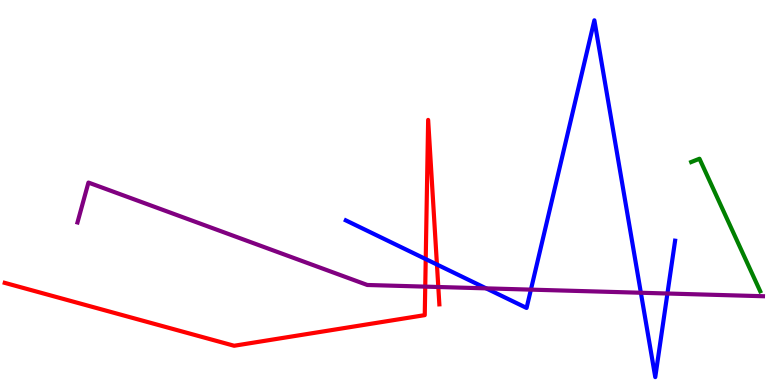[{'lines': ['blue', 'red'], 'intersections': [{'x': 5.49, 'y': 3.27}, {'x': 5.64, 'y': 3.13}]}, {'lines': ['green', 'red'], 'intersections': []}, {'lines': ['purple', 'red'], 'intersections': [{'x': 5.49, 'y': 2.56}, {'x': 5.66, 'y': 2.55}]}, {'lines': ['blue', 'green'], 'intersections': []}, {'lines': ['blue', 'purple'], 'intersections': [{'x': 6.27, 'y': 2.51}, {'x': 6.85, 'y': 2.48}, {'x': 8.27, 'y': 2.4}, {'x': 8.61, 'y': 2.38}]}, {'lines': ['green', 'purple'], 'intersections': []}]